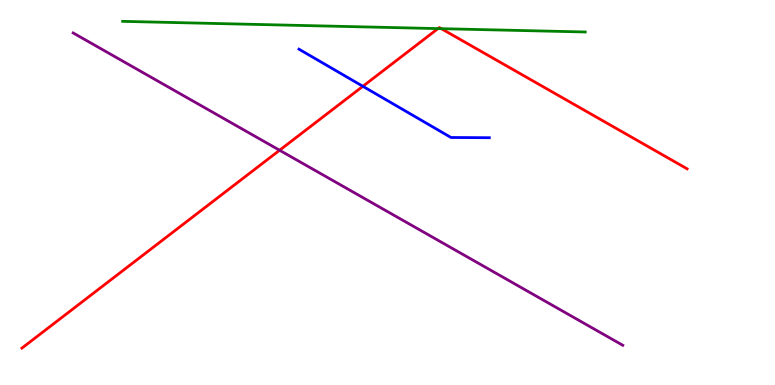[{'lines': ['blue', 'red'], 'intersections': [{'x': 4.68, 'y': 7.76}]}, {'lines': ['green', 'red'], 'intersections': [{'x': 5.65, 'y': 9.26}, {'x': 5.69, 'y': 9.26}]}, {'lines': ['purple', 'red'], 'intersections': [{'x': 3.61, 'y': 6.1}]}, {'lines': ['blue', 'green'], 'intersections': []}, {'lines': ['blue', 'purple'], 'intersections': []}, {'lines': ['green', 'purple'], 'intersections': []}]